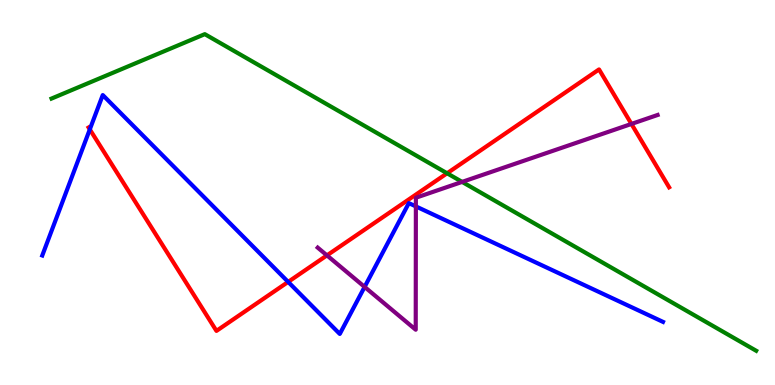[{'lines': ['blue', 'red'], 'intersections': [{'x': 1.16, 'y': 6.64}, {'x': 3.72, 'y': 2.68}]}, {'lines': ['green', 'red'], 'intersections': [{'x': 5.77, 'y': 5.5}]}, {'lines': ['purple', 'red'], 'intersections': [{'x': 4.22, 'y': 3.37}, {'x': 8.15, 'y': 6.78}]}, {'lines': ['blue', 'green'], 'intersections': []}, {'lines': ['blue', 'purple'], 'intersections': [{'x': 4.7, 'y': 2.55}, {'x': 5.37, 'y': 4.64}]}, {'lines': ['green', 'purple'], 'intersections': [{'x': 5.96, 'y': 5.28}]}]